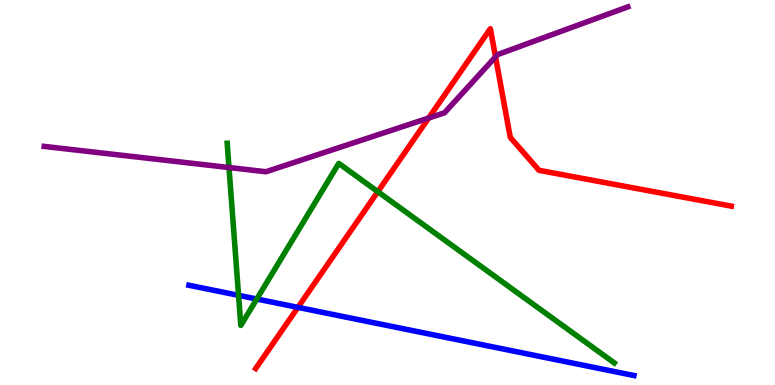[{'lines': ['blue', 'red'], 'intersections': [{'x': 3.84, 'y': 2.02}]}, {'lines': ['green', 'red'], 'intersections': [{'x': 4.87, 'y': 5.02}]}, {'lines': ['purple', 'red'], 'intersections': [{'x': 5.53, 'y': 6.93}, {'x': 6.39, 'y': 8.52}]}, {'lines': ['blue', 'green'], 'intersections': [{'x': 3.08, 'y': 2.33}, {'x': 3.31, 'y': 2.23}]}, {'lines': ['blue', 'purple'], 'intersections': []}, {'lines': ['green', 'purple'], 'intersections': [{'x': 2.95, 'y': 5.65}]}]